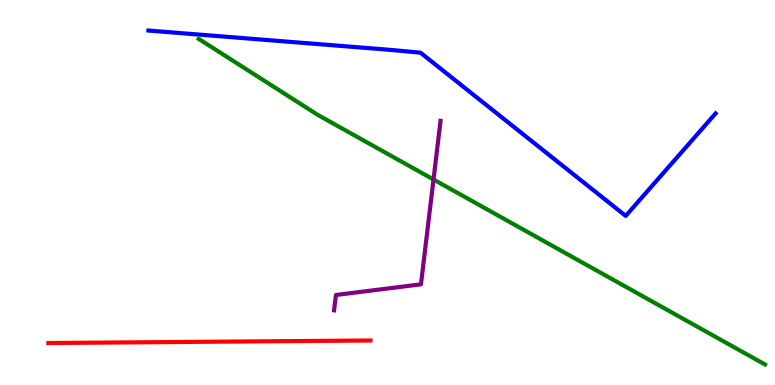[{'lines': ['blue', 'red'], 'intersections': []}, {'lines': ['green', 'red'], 'intersections': []}, {'lines': ['purple', 'red'], 'intersections': []}, {'lines': ['blue', 'green'], 'intersections': []}, {'lines': ['blue', 'purple'], 'intersections': []}, {'lines': ['green', 'purple'], 'intersections': [{'x': 5.59, 'y': 5.34}]}]